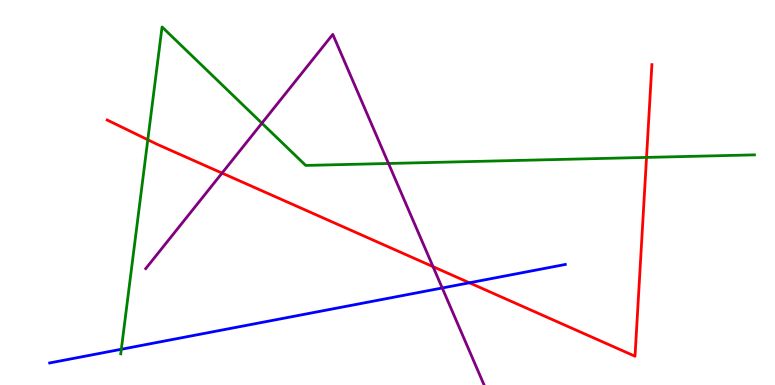[{'lines': ['blue', 'red'], 'intersections': [{'x': 6.06, 'y': 2.65}]}, {'lines': ['green', 'red'], 'intersections': [{'x': 1.91, 'y': 6.37}, {'x': 8.34, 'y': 5.91}]}, {'lines': ['purple', 'red'], 'intersections': [{'x': 2.87, 'y': 5.5}, {'x': 5.59, 'y': 3.07}]}, {'lines': ['blue', 'green'], 'intersections': [{'x': 1.57, 'y': 0.928}]}, {'lines': ['blue', 'purple'], 'intersections': [{'x': 5.71, 'y': 2.52}]}, {'lines': ['green', 'purple'], 'intersections': [{'x': 3.38, 'y': 6.8}, {'x': 5.01, 'y': 5.75}]}]